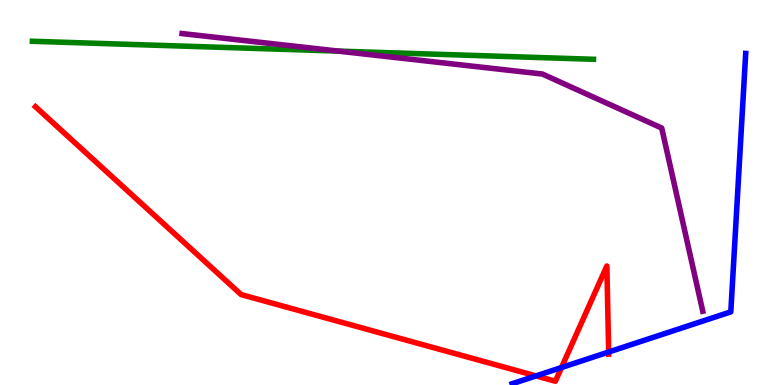[{'lines': ['blue', 'red'], 'intersections': [{'x': 6.92, 'y': 0.236}, {'x': 7.25, 'y': 0.454}, {'x': 7.85, 'y': 0.857}]}, {'lines': ['green', 'red'], 'intersections': []}, {'lines': ['purple', 'red'], 'intersections': []}, {'lines': ['blue', 'green'], 'intersections': []}, {'lines': ['blue', 'purple'], 'intersections': []}, {'lines': ['green', 'purple'], 'intersections': [{'x': 4.36, 'y': 8.67}]}]